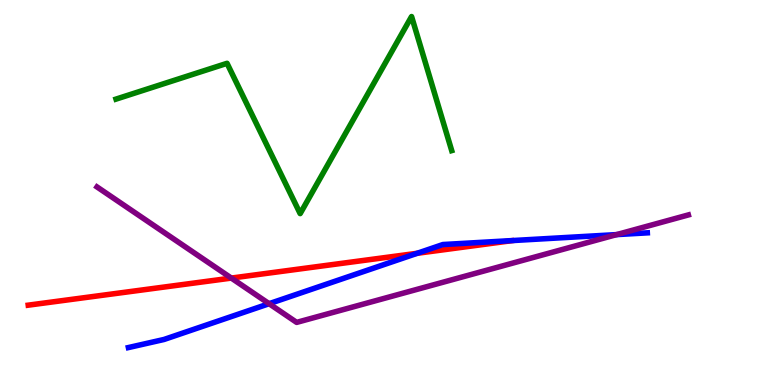[{'lines': ['blue', 'red'], 'intersections': [{'x': 5.38, 'y': 3.42}]}, {'lines': ['green', 'red'], 'intersections': []}, {'lines': ['purple', 'red'], 'intersections': [{'x': 2.99, 'y': 2.78}]}, {'lines': ['blue', 'green'], 'intersections': []}, {'lines': ['blue', 'purple'], 'intersections': [{'x': 3.47, 'y': 2.11}, {'x': 7.96, 'y': 3.91}]}, {'lines': ['green', 'purple'], 'intersections': []}]